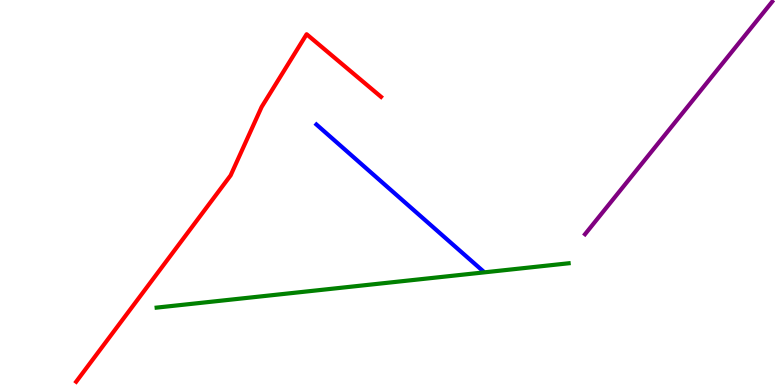[{'lines': ['blue', 'red'], 'intersections': []}, {'lines': ['green', 'red'], 'intersections': []}, {'lines': ['purple', 'red'], 'intersections': []}, {'lines': ['blue', 'green'], 'intersections': []}, {'lines': ['blue', 'purple'], 'intersections': []}, {'lines': ['green', 'purple'], 'intersections': []}]